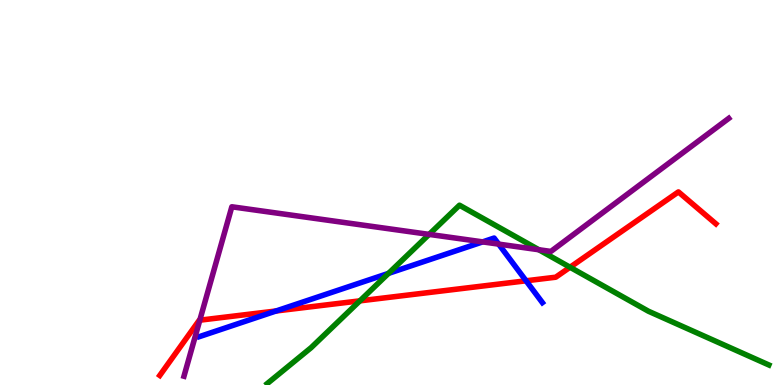[{'lines': ['blue', 'red'], 'intersections': [{'x': 3.56, 'y': 1.92}, {'x': 6.79, 'y': 2.71}]}, {'lines': ['green', 'red'], 'intersections': [{'x': 4.64, 'y': 2.19}, {'x': 7.36, 'y': 3.06}]}, {'lines': ['purple', 'red'], 'intersections': [{'x': 2.58, 'y': 1.68}]}, {'lines': ['blue', 'green'], 'intersections': [{'x': 5.01, 'y': 2.9}]}, {'lines': ['blue', 'purple'], 'intersections': [{'x': 6.23, 'y': 3.72}, {'x': 6.43, 'y': 3.66}]}, {'lines': ['green', 'purple'], 'intersections': [{'x': 5.54, 'y': 3.91}, {'x': 6.95, 'y': 3.51}]}]